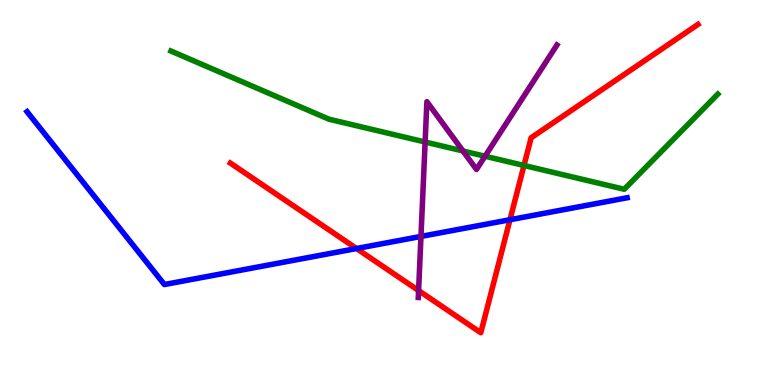[{'lines': ['blue', 'red'], 'intersections': [{'x': 4.6, 'y': 3.55}, {'x': 6.58, 'y': 4.29}]}, {'lines': ['green', 'red'], 'intersections': [{'x': 6.76, 'y': 5.7}]}, {'lines': ['purple', 'red'], 'intersections': [{'x': 5.4, 'y': 2.45}]}, {'lines': ['blue', 'green'], 'intersections': []}, {'lines': ['blue', 'purple'], 'intersections': [{'x': 5.43, 'y': 3.86}]}, {'lines': ['green', 'purple'], 'intersections': [{'x': 5.49, 'y': 6.31}, {'x': 5.97, 'y': 6.08}, {'x': 6.26, 'y': 5.94}]}]